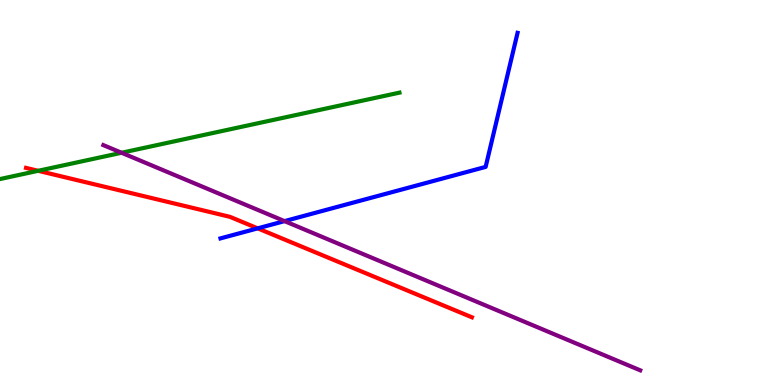[{'lines': ['blue', 'red'], 'intersections': [{'x': 3.33, 'y': 4.07}]}, {'lines': ['green', 'red'], 'intersections': [{'x': 0.492, 'y': 5.56}]}, {'lines': ['purple', 'red'], 'intersections': []}, {'lines': ['blue', 'green'], 'intersections': []}, {'lines': ['blue', 'purple'], 'intersections': [{'x': 3.67, 'y': 4.26}]}, {'lines': ['green', 'purple'], 'intersections': [{'x': 1.57, 'y': 6.03}]}]